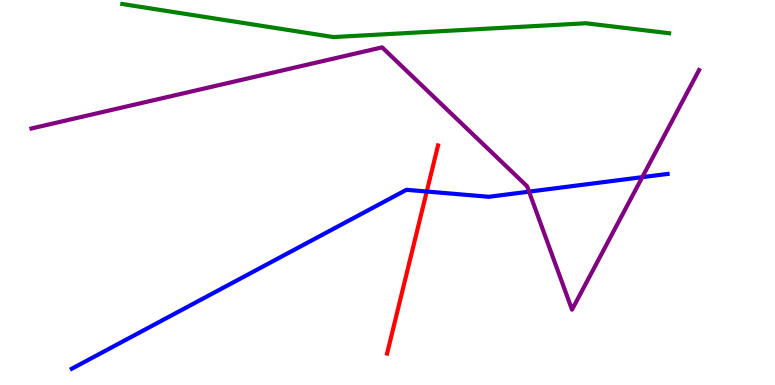[{'lines': ['blue', 'red'], 'intersections': [{'x': 5.51, 'y': 5.03}]}, {'lines': ['green', 'red'], 'intersections': []}, {'lines': ['purple', 'red'], 'intersections': []}, {'lines': ['blue', 'green'], 'intersections': []}, {'lines': ['blue', 'purple'], 'intersections': [{'x': 6.83, 'y': 5.02}, {'x': 8.29, 'y': 5.4}]}, {'lines': ['green', 'purple'], 'intersections': []}]